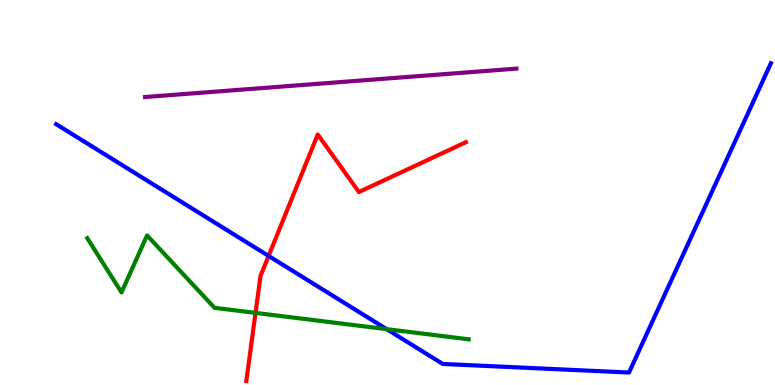[{'lines': ['blue', 'red'], 'intersections': [{'x': 3.47, 'y': 3.35}]}, {'lines': ['green', 'red'], 'intersections': [{'x': 3.3, 'y': 1.87}]}, {'lines': ['purple', 'red'], 'intersections': []}, {'lines': ['blue', 'green'], 'intersections': [{'x': 4.99, 'y': 1.45}]}, {'lines': ['blue', 'purple'], 'intersections': []}, {'lines': ['green', 'purple'], 'intersections': []}]